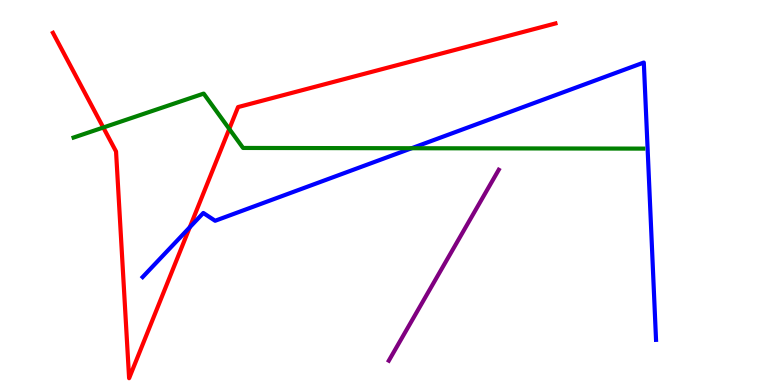[{'lines': ['blue', 'red'], 'intersections': [{'x': 2.45, 'y': 4.1}]}, {'lines': ['green', 'red'], 'intersections': [{'x': 1.33, 'y': 6.69}, {'x': 2.96, 'y': 6.65}]}, {'lines': ['purple', 'red'], 'intersections': []}, {'lines': ['blue', 'green'], 'intersections': [{'x': 5.31, 'y': 6.15}]}, {'lines': ['blue', 'purple'], 'intersections': []}, {'lines': ['green', 'purple'], 'intersections': []}]